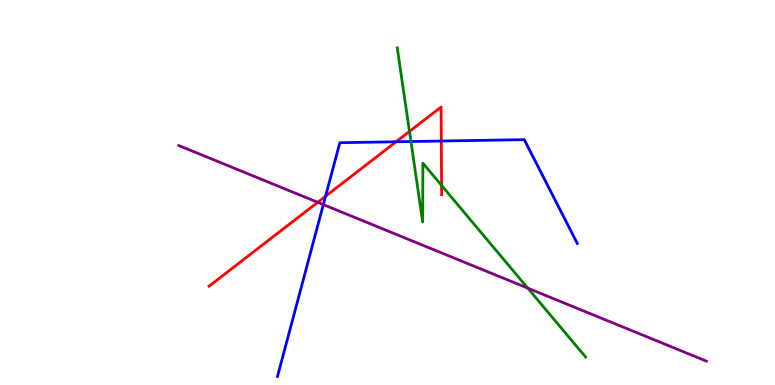[{'lines': ['blue', 'red'], 'intersections': [{'x': 4.2, 'y': 4.9}, {'x': 5.11, 'y': 6.32}, {'x': 5.69, 'y': 6.34}]}, {'lines': ['green', 'red'], 'intersections': [{'x': 5.28, 'y': 6.59}, {'x': 5.7, 'y': 5.18}]}, {'lines': ['purple', 'red'], 'intersections': [{'x': 4.1, 'y': 4.75}]}, {'lines': ['blue', 'green'], 'intersections': [{'x': 5.3, 'y': 6.32}]}, {'lines': ['blue', 'purple'], 'intersections': [{'x': 4.17, 'y': 4.69}]}, {'lines': ['green', 'purple'], 'intersections': [{'x': 6.81, 'y': 2.52}]}]